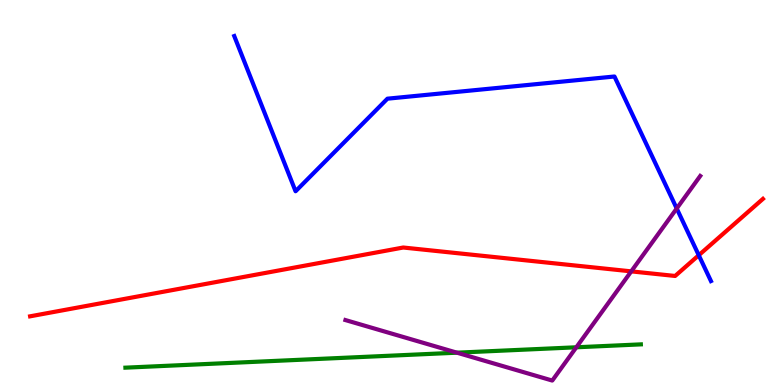[{'lines': ['blue', 'red'], 'intersections': [{'x': 9.02, 'y': 3.37}]}, {'lines': ['green', 'red'], 'intersections': []}, {'lines': ['purple', 'red'], 'intersections': [{'x': 8.15, 'y': 2.95}]}, {'lines': ['blue', 'green'], 'intersections': []}, {'lines': ['blue', 'purple'], 'intersections': [{'x': 8.73, 'y': 4.58}]}, {'lines': ['green', 'purple'], 'intersections': [{'x': 5.9, 'y': 0.839}, {'x': 7.44, 'y': 0.98}]}]